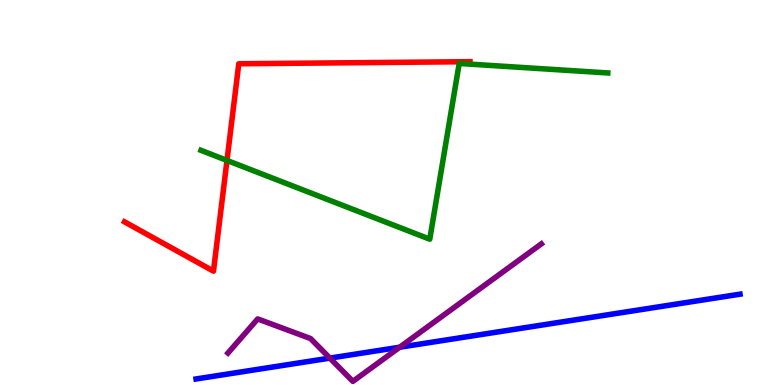[{'lines': ['blue', 'red'], 'intersections': []}, {'lines': ['green', 'red'], 'intersections': [{'x': 2.93, 'y': 5.83}]}, {'lines': ['purple', 'red'], 'intersections': []}, {'lines': ['blue', 'green'], 'intersections': []}, {'lines': ['blue', 'purple'], 'intersections': [{'x': 4.26, 'y': 0.698}, {'x': 5.16, 'y': 0.981}]}, {'lines': ['green', 'purple'], 'intersections': []}]